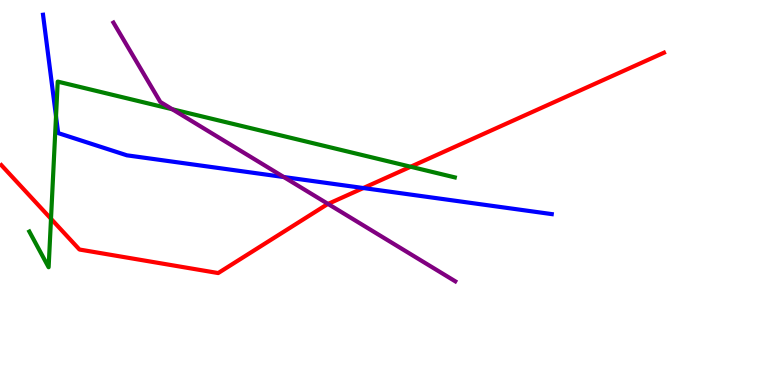[{'lines': ['blue', 'red'], 'intersections': [{'x': 4.69, 'y': 5.12}]}, {'lines': ['green', 'red'], 'intersections': [{'x': 0.658, 'y': 4.32}, {'x': 5.3, 'y': 5.67}]}, {'lines': ['purple', 'red'], 'intersections': [{'x': 4.23, 'y': 4.7}]}, {'lines': ['blue', 'green'], 'intersections': [{'x': 0.723, 'y': 6.98}]}, {'lines': ['blue', 'purple'], 'intersections': [{'x': 3.66, 'y': 5.4}]}, {'lines': ['green', 'purple'], 'intersections': [{'x': 2.22, 'y': 7.16}]}]